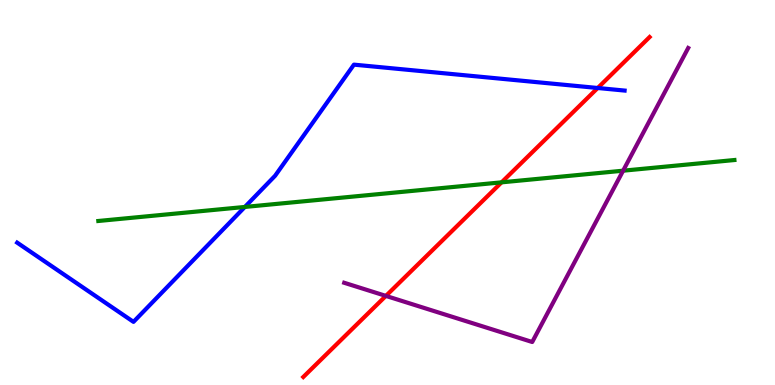[{'lines': ['blue', 'red'], 'intersections': [{'x': 7.71, 'y': 7.71}]}, {'lines': ['green', 'red'], 'intersections': [{'x': 6.47, 'y': 5.26}]}, {'lines': ['purple', 'red'], 'intersections': [{'x': 4.98, 'y': 2.31}]}, {'lines': ['blue', 'green'], 'intersections': [{'x': 3.16, 'y': 4.62}]}, {'lines': ['blue', 'purple'], 'intersections': []}, {'lines': ['green', 'purple'], 'intersections': [{'x': 8.04, 'y': 5.57}]}]